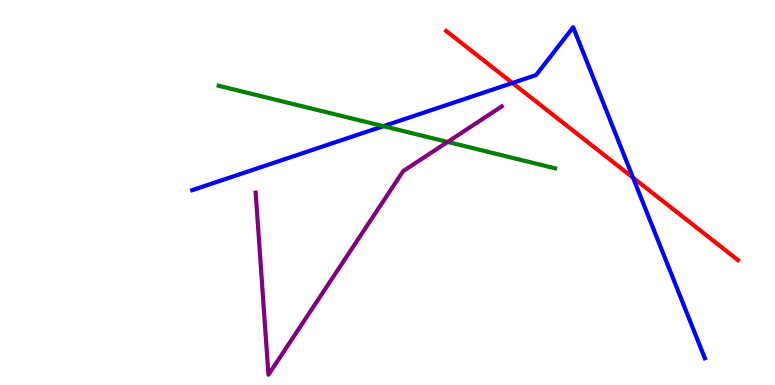[{'lines': ['blue', 'red'], 'intersections': [{'x': 6.61, 'y': 7.84}, {'x': 8.17, 'y': 5.38}]}, {'lines': ['green', 'red'], 'intersections': []}, {'lines': ['purple', 'red'], 'intersections': []}, {'lines': ['blue', 'green'], 'intersections': [{'x': 4.95, 'y': 6.72}]}, {'lines': ['blue', 'purple'], 'intersections': []}, {'lines': ['green', 'purple'], 'intersections': [{'x': 5.78, 'y': 6.31}]}]